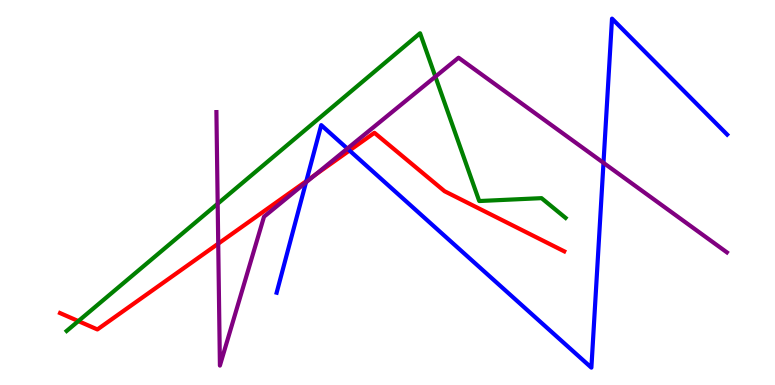[{'lines': ['blue', 'red'], 'intersections': [{'x': 3.95, 'y': 5.3}, {'x': 4.51, 'y': 6.09}]}, {'lines': ['green', 'red'], 'intersections': [{'x': 1.01, 'y': 1.66}]}, {'lines': ['purple', 'red'], 'intersections': [{'x': 2.82, 'y': 3.67}, {'x': 4.07, 'y': 5.46}]}, {'lines': ['blue', 'green'], 'intersections': []}, {'lines': ['blue', 'purple'], 'intersections': [{'x': 3.95, 'y': 5.26}, {'x': 4.48, 'y': 6.14}, {'x': 7.79, 'y': 5.77}]}, {'lines': ['green', 'purple'], 'intersections': [{'x': 2.81, 'y': 4.71}, {'x': 5.62, 'y': 8.01}]}]